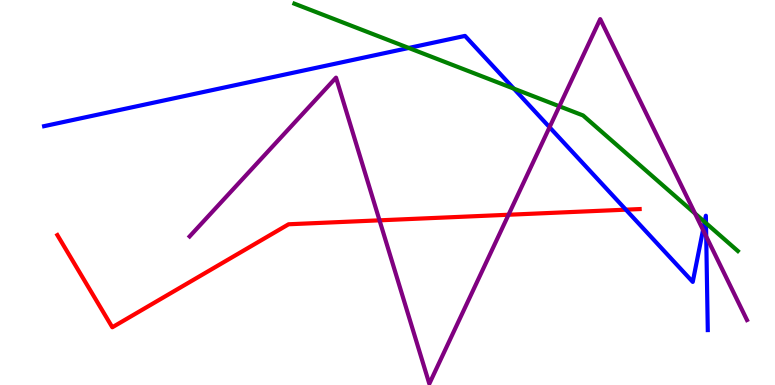[{'lines': ['blue', 'red'], 'intersections': [{'x': 8.08, 'y': 4.55}]}, {'lines': ['green', 'red'], 'intersections': []}, {'lines': ['purple', 'red'], 'intersections': [{'x': 4.9, 'y': 4.28}, {'x': 6.56, 'y': 4.42}]}, {'lines': ['blue', 'green'], 'intersections': [{'x': 5.27, 'y': 8.75}, {'x': 6.63, 'y': 7.7}, {'x': 9.09, 'y': 4.24}, {'x': 9.11, 'y': 4.2}]}, {'lines': ['blue', 'purple'], 'intersections': [{'x': 7.09, 'y': 6.7}, {'x': 9.07, 'y': 4.03}, {'x': 9.11, 'y': 3.86}]}, {'lines': ['green', 'purple'], 'intersections': [{'x': 7.22, 'y': 7.24}, {'x': 8.97, 'y': 4.45}]}]